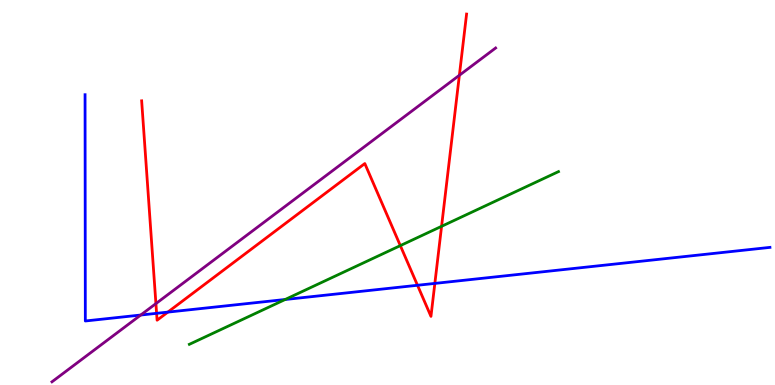[{'lines': ['blue', 'red'], 'intersections': [{'x': 2.02, 'y': 1.86}, {'x': 2.17, 'y': 1.89}, {'x': 5.39, 'y': 2.59}, {'x': 5.61, 'y': 2.64}]}, {'lines': ['green', 'red'], 'intersections': [{'x': 5.17, 'y': 3.62}, {'x': 5.7, 'y': 4.12}]}, {'lines': ['purple', 'red'], 'intersections': [{'x': 2.01, 'y': 2.11}, {'x': 5.93, 'y': 8.04}]}, {'lines': ['blue', 'green'], 'intersections': [{'x': 3.68, 'y': 2.22}]}, {'lines': ['blue', 'purple'], 'intersections': [{'x': 1.82, 'y': 1.82}]}, {'lines': ['green', 'purple'], 'intersections': []}]